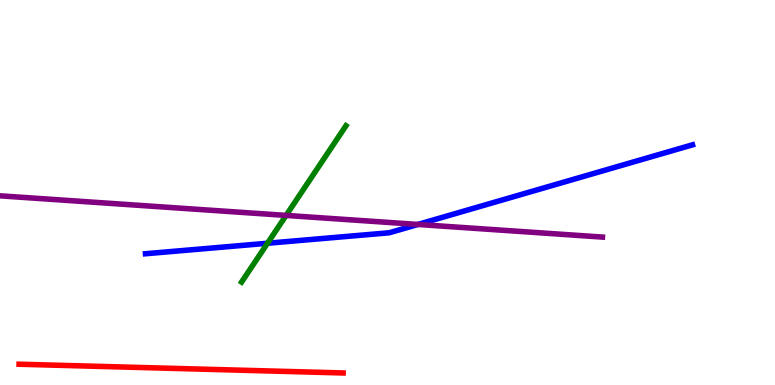[{'lines': ['blue', 'red'], 'intersections': []}, {'lines': ['green', 'red'], 'intersections': []}, {'lines': ['purple', 'red'], 'intersections': []}, {'lines': ['blue', 'green'], 'intersections': [{'x': 3.45, 'y': 3.68}]}, {'lines': ['blue', 'purple'], 'intersections': [{'x': 5.39, 'y': 4.17}]}, {'lines': ['green', 'purple'], 'intersections': [{'x': 3.69, 'y': 4.4}]}]